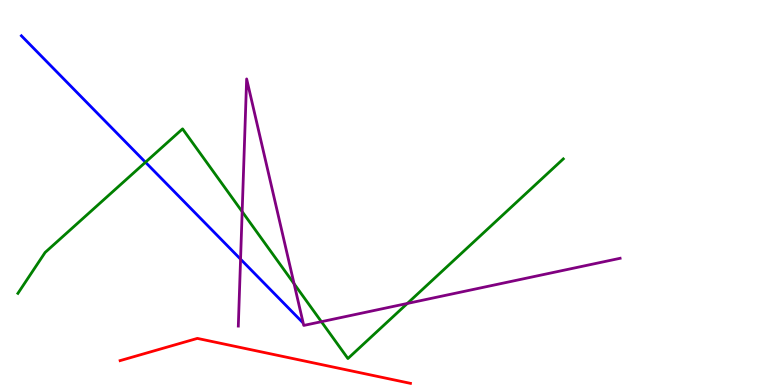[{'lines': ['blue', 'red'], 'intersections': []}, {'lines': ['green', 'red'], 'intersections': []}, {'lines': ['purple', 'red'], 'intersections': []}, {'lines': ['blue', 'green'], 'intersections': [{'x': 1.88, 'y': 5.79}]}, {'lines': ['blue', 'purple'], 'intersections': [{'x': 3.1, 'y': 3.27}]}, {'lines': ['green', 'purple'], 'intersections': [{'x': 3.12, 'y': 4.5}, {'x': 3.79, 'y': 2.63}, {'x': 4.15, 'y': 1.64}, {'x': 5.26, 'y': 2.12}]}]